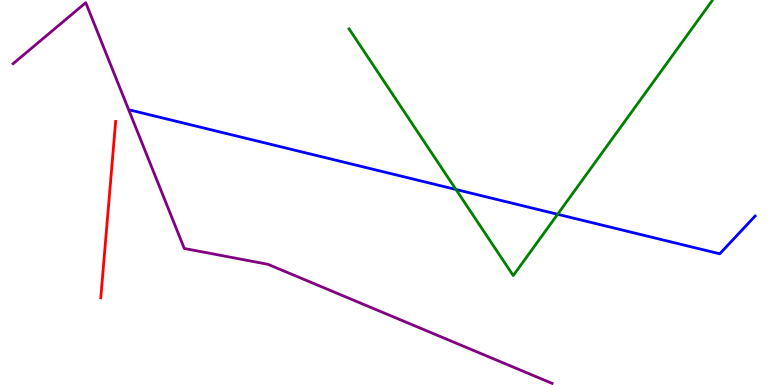[{'lines': ['blue', 'red'], 'intersections': []}, {'lines': ['green', 'red'], 'intersections': []}, {'lines': ['purple', 'red'], 'intersections': []}, {'lines': ['blue', 'green'], 'intersections': [{'x': 5.88, 'y': 5.08}, {'x': 7.19, 'y': 4.43}]}, {'lines': ['blue', 'purple'], 'intersections': []}, {'lines': ['green', 'purple'], 'intersections': []}]